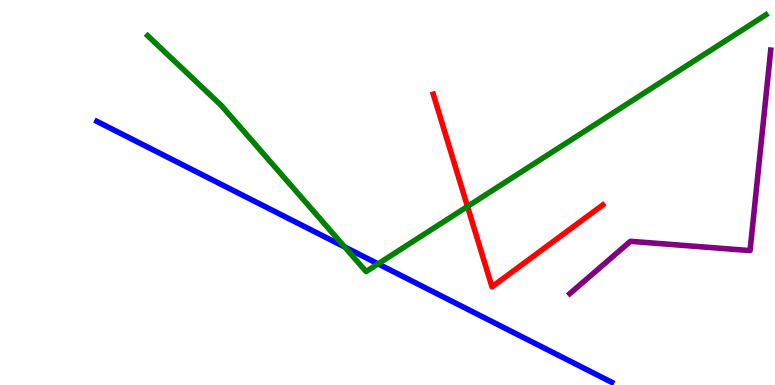[{'lines': ['blue', 'red'], 'intersections': []}, {'lines': ['green', 'red'], 'intersections': [{'x': 6.03, 'y': 4.64}]}, {'lines': ['purple', 'red'], 'intersections': []}, {'lines': ['blue', 'green'], 'intersections': [{'x': 4.45, 'y': 3.59}, {'x': 4.88, 'y': 3.15}]}, {'lines': ['blue', 'purple'], 'intersections': []}, {'lines': ['green', 'purple'], 'intersections': []}]